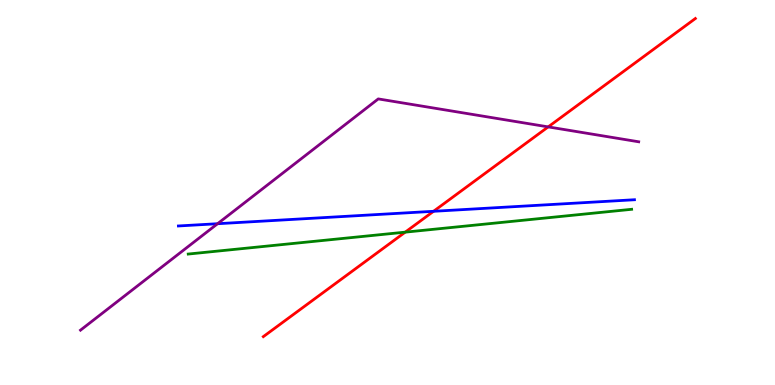[{'lines': ['blue', 'red'], 'intersections': [{'x': 5.59, 'y': 4.51}]}, {'lines': ['green', 'red'], 'intersections': [{'x': 5.23, 'y': 3.97}]}, {'lines': ['purple', 'red'], 'intersections': [{'x': 7.07, 'y': 6.7}]}, {'lines': ['blue', 'green'], 'intersections': []}, {'lines': ['blue', 'purple'], 'intersections': [{'x': 2.81, 'y': 4.19}]}, {'lines': ['green', 'purple'], 'intersections': []}]